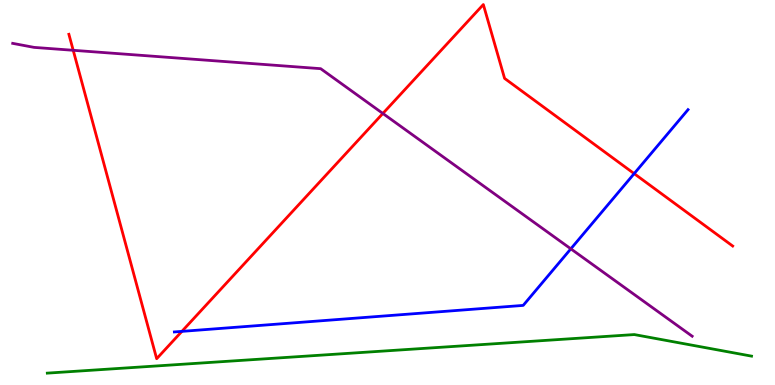[{'lines': ['blue', 'red'], 'intersections': [{'x': 2.35, 'y': 1.39}, {'x': 8.18, 'y': 5.49}]}, {'lines': ['green', 'red'], 'intersections': []}, {'lines': ['purple', 'red'], 'intersections': [{'x': 0.945, 'y': 8.69}, {'x': 4.94, 'y': 7.05}]}, {'lines': ['blue', 'green'], 'intersections': []}, {'lines': ['blue', 'purple'], 'intersections': [{'x': 7.37, 'y': 3.54}]}, {'lines': ['green', 'purple'], 'intersections': []}]